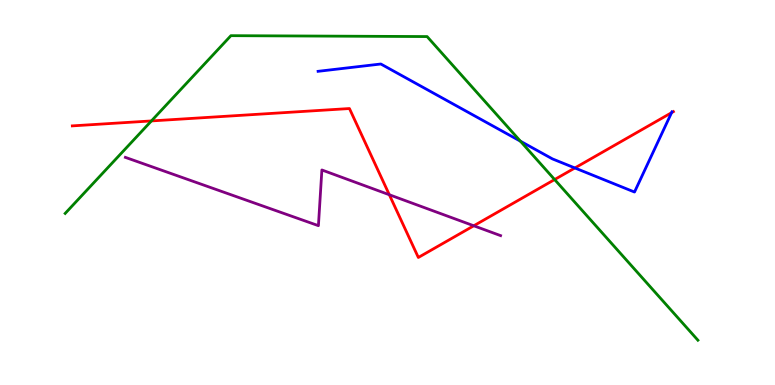[{'lines': ['blue', 'red'], 'intersections': [{'x': 7.42, 'y': 5.64}, {'x': 8.67, 'y': 7.07}]}, {'lines': ['green', 'red'], 'intersections': [{'x': 1.95, 'y': 6.86}, {'x': 7.16, 'y': 5.34}]}, {'lines': ['purple', 'red'], 'intersections': [{'x': 5.02, 'y': 4.94}, {'x': 6.11, 'y': 4.14}]}, {'lines': ['blue', 'green'], 'intersections': [{'x': 6.71, 'y': 6.33}]}, {'lines': ['blue', 'purple'], 'intersections': []}, {'lines': ['green', 'purple'], 'intersections': []}]